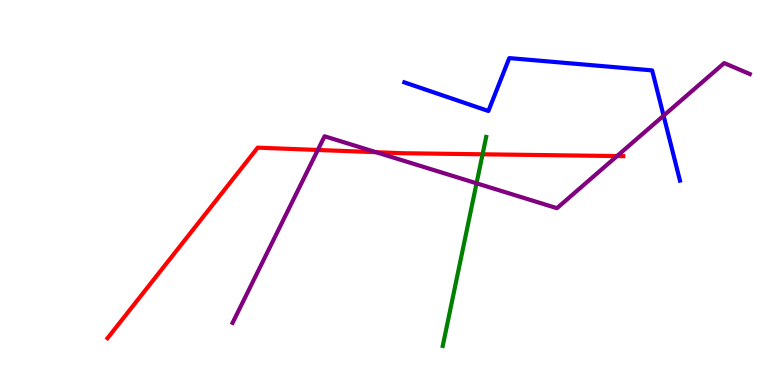[{'lines': ['blue', 'red'], 'intersections': []}, {'lines': ['green', 'red'], 'intersections': [{'x': 6.23, 'y': 5.99}]}, {'lines': ['purple', 'red'], 'intersections': [{'x': 4.1, 'y': 6.1}, {'x': 4.85, 'y': 6.05}, {'x': 7.96, 'y': 5.95}]}, {'lines': ['blue', 'green'], 'intersections': []}, {'lines': ['blue', 'purple'], 'intersections': [{'x': 8.56, 'y': 7.0}]}, {'lines': ['green', 'purple'], 'intersections': [{'x': 6.15, 'y': 5.24}]}]